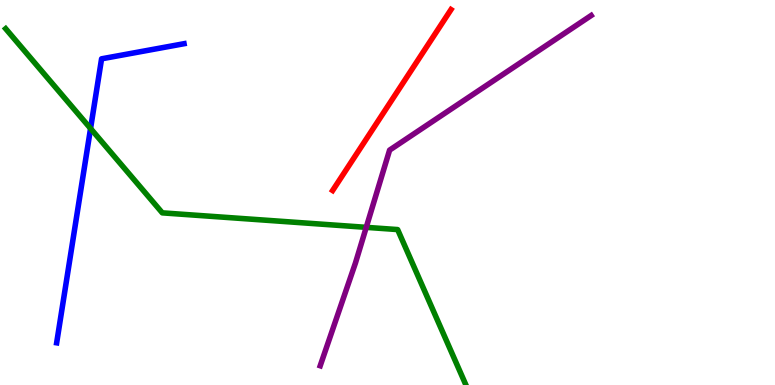[{'lines': ['blue', 'red'], 'intersections': []}, {'lines': ['green', 'red'], 'intersections': []}, {'lines': ['purple', 'red'], 'intersections': []}, {'lines': ['blue', 'green'], 'intersections': [{'x': 1.17, 'y': 6.66}]}, {'lines': ['blue', 'purple'], 'intersections': []}, {'lines': ['green', 'purple'], 'intersections': [{'x': 4.73, 'y': 4.09}]}]